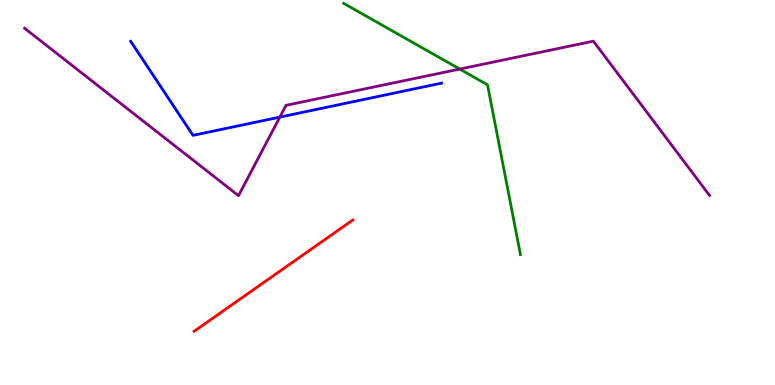[{'lines': ['blue', 'red'], 'intersections': []}, {'lines': ['green', 'red'], 'intersections': []}, {'lines': ['purple', 'red'], 'intersections': []}, {'lines': ['blue', 'green'], 'intersections': []}, {'lines': ['blue', 'purple'], 'intersections': [{'x': 3.61, 'y': 6.96}]}, {'lines': ['green', 'purple'], 'intersections': [{'x': 5.93, 'y': 8.21}]}]